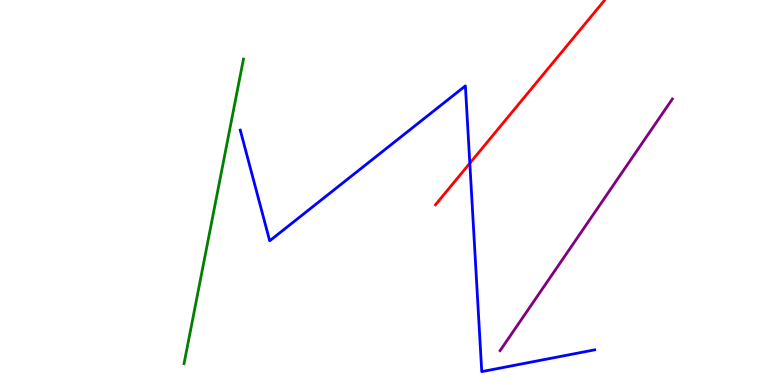[{'lines': ['blue', 'red'], 'intersections': [{'x': 6.06, 'y': 5.76}]}, {'lines': ['green', 'red'], 'intersections': []}, {'lines': ['purple', 'red'], 'intersections': []}, {'lines': ['blue', 'green'], 'intersections': []}, {'lines': ['blue', 'purple'], 'intersections': []}, {'lines': ['green', 'purple'], 'intersections': []}]